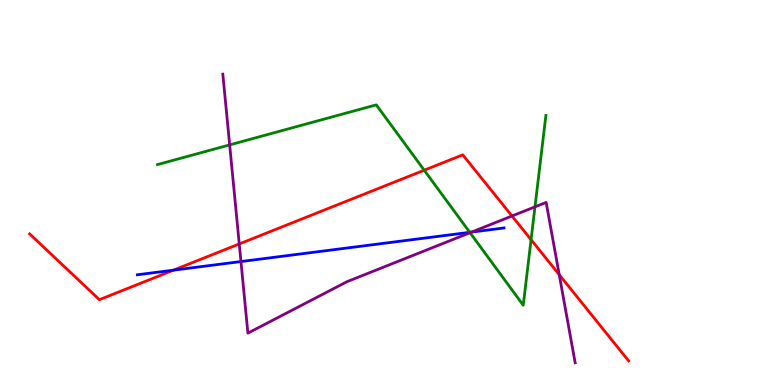[{'lines': ['blue', 'red'], 'intersections': [{'x': 2.24, 'y': 2.98}]}, {'lines': ['green', 'red'], 'intersections': [{'x': 5.47, 'y': 5.58}, {'x': 6.85, 'y': 3.77}]}, {'lines': ['purple', 'red'], 'intersections': [{'x': 3.09, 'y': 3.66}, {'x': 6.61, 'y': 4.39}, {'x': 7.22, 'y': 2.87}]}, {'lines': ['blue', 'green'], 'intersections': [{'x': 6.06, 'y': 3.97}]}, {'lines': ['blue', 'purple'], 'intersections': [{'x': 3.11, 'y': 3.21}, {'x': 6.08, 'y': 3.97}]}, {'lines': ['green', 'purple'], 'intersections': [{'x': 2.96, 'y': 6.24}, {'x': 6.07, 'y': 3.96}, {'x': 6.9, 'y': 4.63}]}]